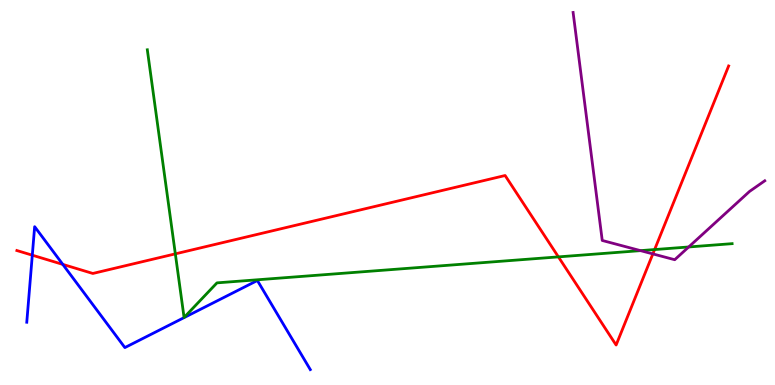[{'lines': ['blue', 'red'], 'intersections': [{'x': 0.417, 'y': 3.37}, {'x': 0.81, 'y': 3.13}]}, {'lines': ['green', 'red'], 'intersections': [{'x': 2.26, 'y': 3.41}, {'x': 7.21, 'y': 3.33}, {'x': 8.45, 'y': 3.52}]}, {'lines': ['purple', 'red'], 'intersections': [{'x': 8.42, 'y': 3.4}]}, {'lines': ['blue', 'green'], 'intersections': []}, {'lines': ['blue', 'purple'], 'intersections': []}, {'lines': ['green', 'purple'], 'intersections': [{'x': 8.26, 'y': 3.49}, {'x': 8.89, 'y': 3.59}]}]